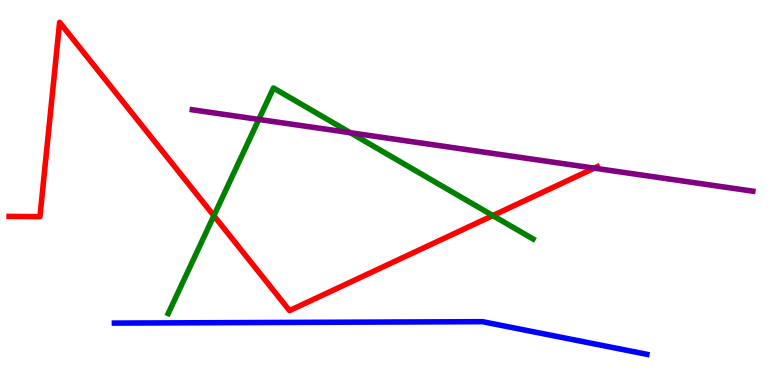[{'lines': ['blue', 'red'], 'intersections': []}, {'lines': ['green', 'red'], 'intersections': [{'x': 2.76, 'y': 4.4}, {'x': 6.36, 'y': 4.4}]}, {'lines': ['purple', 'red'], 'intersections': [{'x': 7.67, 'y': 5.63}]}, {'lines': ['blue', 'green'], 'intersections': []}, {'lines': ['blue', 'purple'], 'intersections': []}, {'lines': ['green', 'purple'], 'intersections': [{'x': 3.34, 'y': 6.9}, {'x': 4.52, 'y': 6.55}]}]